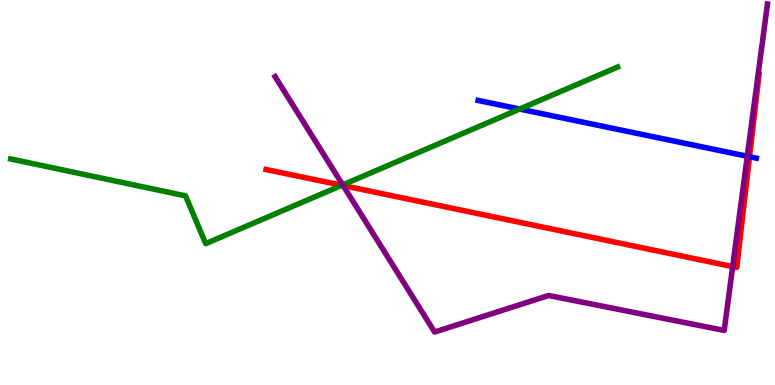[{'lines': ['blue', 'red'], 'intersections': [{'x': 9.67, 'y': 5.93}]}, {'lines': ['green', 'red'], 'intersections': [{'x': 4.41, 'y': 5.19}]}, {'lines': ['purple', 'red'], 'intersections': [{'x': 4.43, 'y': 5.18}, {'x': 9.45, 'y': 3.07}]}, {'lines': ['blue', 'green'], 'intersections': [{'x': 6.71, 'y': 7.17}]}, {'lines': ['blue', 'purple'], 'intersections': [{'x': 9.64, 'y': 5.94}]}, {'lines': ['green', 'purple'], 'intersections': [{'x': 4.42, 'y': 5.2}]}]